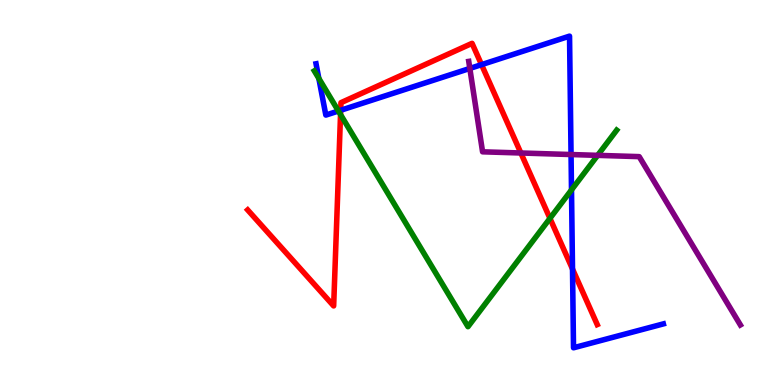[{'lines': ['blue', 'red'], 'intersections': [{'x': 4.4, 'y': 7.14}, {'x': 6.21, 'y': 8.32}, {'x': 7.39, 'y': 3.01}]}, {'lines': ['green', 'red'], 'intersections': [{'x': 4.39, 'y': 7.02}, {'x': 7.1, 'y': 4.33}]}, {'lines': ['purple', 'red'], 'intersections': [{'x': 6.72, 'y': 6.03}]}, {'lines': ['blue', 'green'], 'intersections': [{'x': 4.11, 'y': 7.96}, {'x': 4.37, 'y': 7.12}, {'x': 7.37, 'y': 5.07}]}, {'lines': ['blue', 'purple'], 'intersections': [{'x': 6.06, 'y': 8.22}, {'x': 7.37, 'y': 5.99}]}, {'lines': ['green', 'purple'], 'intersections': [{'x': 7.71, 'y': 5.96}]}]